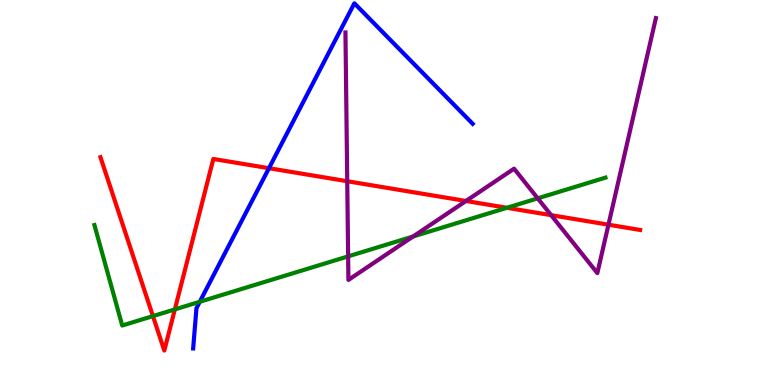[{'lines': ['blue', 'red'], 'intersections': [{'x': 3.47, 'y': 5.63}]}, {'lines': ['green', 'red'], 'intersections': [{'x': 1.97, 'y': 1.79}, {'x': 2.26, 'y': 1.96}, {'x': 6.54, 'y': 4.6}]}, {'lines': ['purple', 'red'], 'intersections': [{'x': 4.48, 'y': 5.29}, {'x': 6.01, 'y': 4.78}, {'x': 7.11, 'y': 4.41}, {'x': 7.85, 'y': 4.16}]}, {'lines': ['blue', 'green'], 'intersections': [{'x': 2.58, 'y': 2.16}]}, {'lines': ['blue', 'purple'], 'intersections': []}, {'lines': ['green', 'purple'], 'intersections': [{'x': 4.49, 'y': 3.34}, {'x': 5.33, 'y': 3.86}, {'x': 6.94, 'y': 4.85}]}]